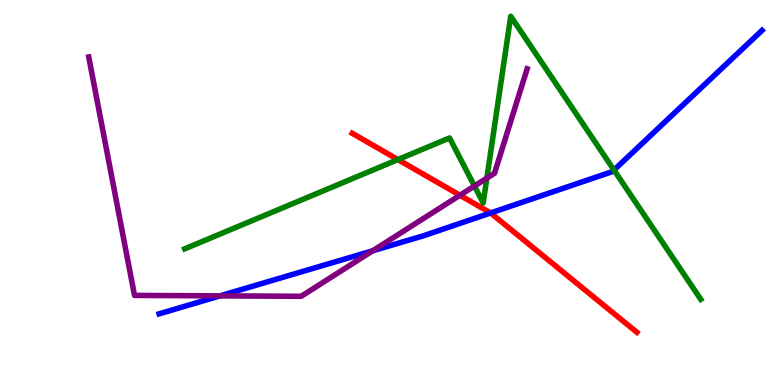[{'lines': ['blue', 'red'], 'intersections': [{'x': 6.33, 'y': 4.47}]}, {'lines': ['green', 'red'], 'intersections': [{'x': 5.13, 'y': 5.86}]}, {'lines': ['purple', 'red'], 'intersections': [{'x': 5.93, 'y': 4.93}]}, {'lines': ['blue', 'green'], 'intersections': [{'x': 7.92, 'y': 5.58}]}, {'lines': ['blue', 'purple'], 'intersections': [{'x': 2.84, 'y': 2.32}, {'x': 4.81, 'y': 3.49}]}, {'lines': ['green', 'purple'], 'intersections': [{'x': 6.12, 'y': 5.17}, {'x': 6.28, 'y': 5.37}]}]